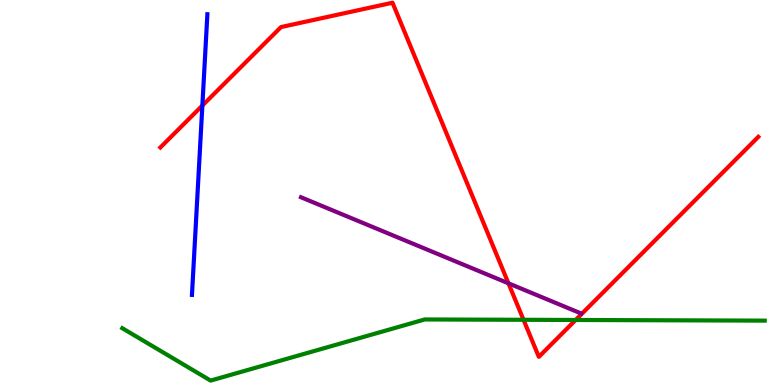[{'lines': ['blue', 'red'], 'intersections': [{'x': 2.61, 'y': 7.26}]}, {'lines': ['green', 'red'], 'intersections': [{'x': 6.76, 'y': 1.69}, {'x': 7.43, 'y': 1.69}]}, {'lines': ['purple', 'red'], 'intersections': [{'x': 6.56, 'y': 2.64}]}, {'lines': ['blue', 'green'], 'intersections': []}, {'lines': ['blue', 'purple'], 'intersections': []}, {'lines': ['green', 'purple'], 'intersections': []}]